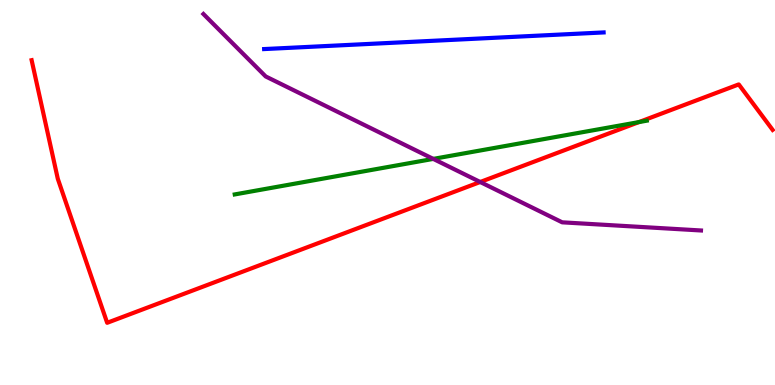[{'lines': ['blue', 'red'], 'intersections': []}, {'lines': ['green', 'red'], 'intersections': [{'x': 8.24, 'y': 6.83}]}, {'lines': ['purple', 'red'], 'intersections': [{'x': 6.2, 'y': 5.27}]}, {'lines': ['blue', 'green'], 'intersections': []}, {'lines': ['blue', 'purple'], 'intersections': []}, {'lines': ['green', 'purple'], 'intersections': [{'x': 5.59, 'y': 5.87}]}]